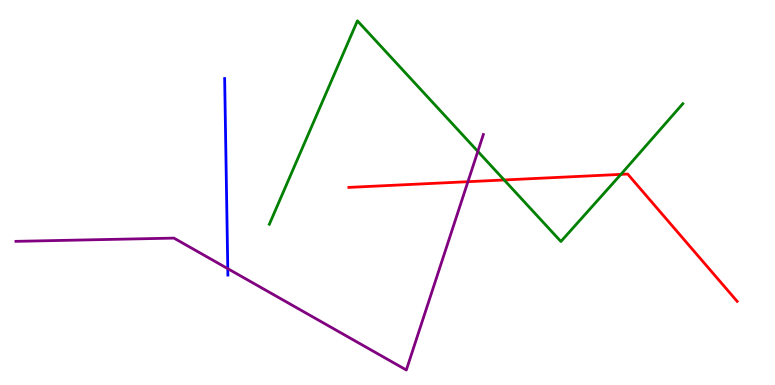[{'lines': ['blue', 'red'], 'intersections': []}, {'lines': ['green', 'red'], 'intersections': [{'x': 6.51, 'y': 5.33}, {'x': 8.01, 'y': 5.47}]}, {'lines': ['purple', 'red'], 'intersections': [{'x': 6.04, 'y': 5.28}]}, {'lines': ['blue', 'green'], 'intersections': []}, {'lines': ['blue', 'purple'], 'intersections': [{'x': 2.94, 'y': 3.02}]}, {'lines': ['green', 'purple'], 'intersections': [{'x': 6.17, 'y': 6.07}]}]